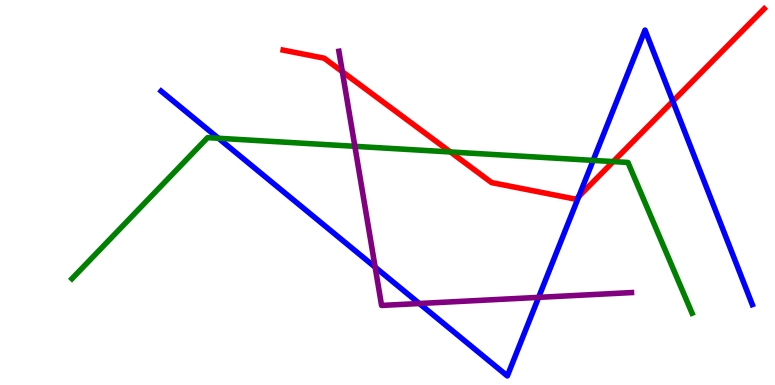[{'lines': ['blue', 'red'], 'intersections': [{'x': 7.47, 'y': 4.9}, {'x': 8.68, 'y': 7.37}]}, {'lines': ['green', 'red'], 'intersections': [{'x': 5.81, 'y': 6.05}, {'x': 7.91, 'y': 5.8}]}, {'lines': ['purple', 'red'], 'intersections': [{'x': 4.42, 'y': 8.14}]}, {'lines': ['blue', 'green'], 'intersections': [{'x': 2.82, 'y': 6.41}, {'x': 7.65, 'y': 5.83}]}, {'lines': ['blue', 'purple'], 'intersections': [{'x': 4.84, 'y': 3.06}, {'x': 5.41, 'y': 2.12}, {'x': 6.95, 'y': 2.28}]}, {'lines': ['green', 'purple'], 'intersections': [{'x': 4.58, 'y': 6.2}]}]